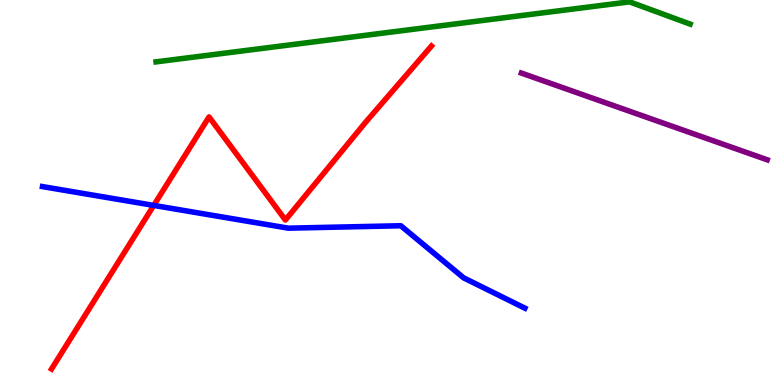[{'lines': ['blue', 'red'], 'intersections': [{'x': 1.98, 'y': 4.66}]}, {'lines': ['green', 'red'], 'intersections': []}, {'lines': ['purple', 'red'], 'intersections': []}, {'lines': ['blue', 'green'], 'intersections': []}, {'lines': ['blue', 'purple'], 'intersections': []}, {'lines': ['green', 'purple'], 'intersections': []}]